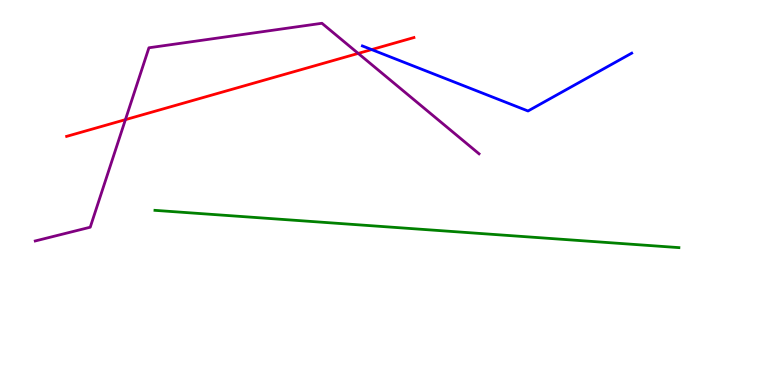[{'lines': ['blue', 'red'], 'intersections': [{'x': 4.8, 'y': 8.71}]}, {'lines': ['green', 'red'], 'intersections': []}, {'lines': ['purple', 'red'], 'intersections': [{'x': 1.62, 'y': 6.89}, {'x': 4.62, 'y': 8.61}]}, {'lines': ['blue', 'green'], 'intersections': []}, {'lines': ['blue', 'purple'], 'intersections': []}, {'lines': ['green', 'purple'], 'intersections': []}]